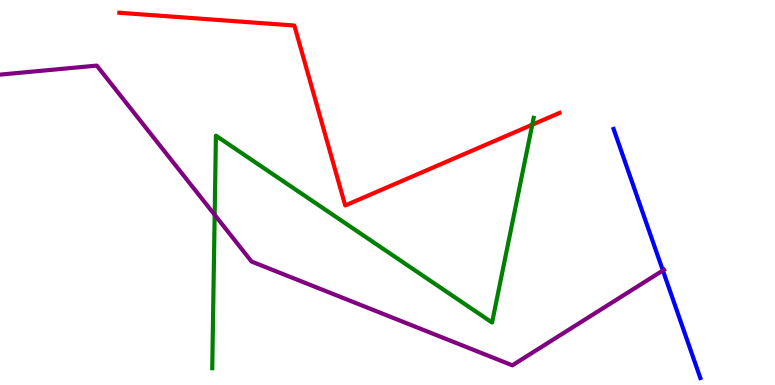[{'lines': ['blue', 'red'], 'intersections': []}, {'lines': ['green', 'red'], 'intersections': [{'x': 6.87, 'y': 6.76}]}, {'lines': ['purple', 'red'], 'intersections': []}, {'lines': ['blue', 'green'], 'intersections': []}, {'lines': ['blue', 'purple'], 'intersections': [{'x': 8.55, 'y': 2.97}]}, {'lines': ['green', 'purple'], 'intersections': [{'x': 2.77, 'y': 4.42}]}]